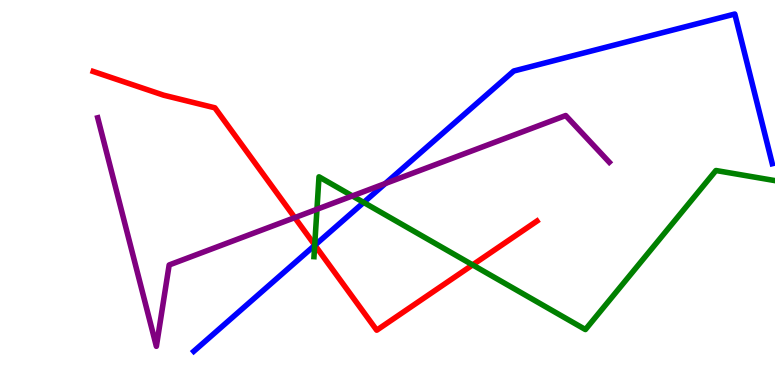[{'lines': ['blue', 'red'], 'intersections': [{'x': 4.06, 'y': 3.63}]}, {'lines': ['green', 'red'], 'intersections': [{'x': 4.06, 'y': 3.64}, {'x': 6.1, 'y': 3.12}]}, {'lines': ['purple', 'red'], 'intersections': [{'x': 3.8, 'y': 4.35}]}, {'lines': ['blue', 'green'], 'intersections': [{'x': 4.06, 'y': 3.63}, {'x': 4.69, 'y': 4.74}]}, {'lines': ['blue', 'purple'], 'intersections': [{'x': 4.97, 'y': 5.23}]}, {'lines': ['green', 'purple'], 'intersections': [{'x': 4.09, 'y': 4.56}, {'x': 4.55, 'y': 4.91}]}]